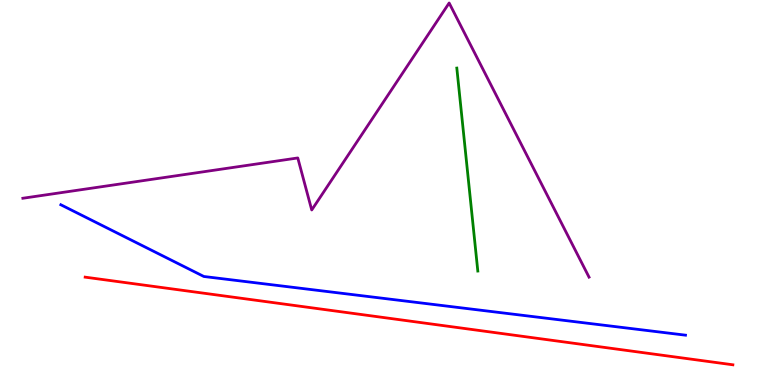[{'lines': ['blue', 'red'], 'intersections': []}, {'lines': ['green', 'red'], 'intersections': []}, {'lines': ['purple', 'red'], 'intersections': []}, {'lines': ['blue', 'green'], 'intersections': []}, {'lines': ['blue', 'purple'], 'intersections': []}, {'lines': ['green', 'purple'], 'intersections': []}]